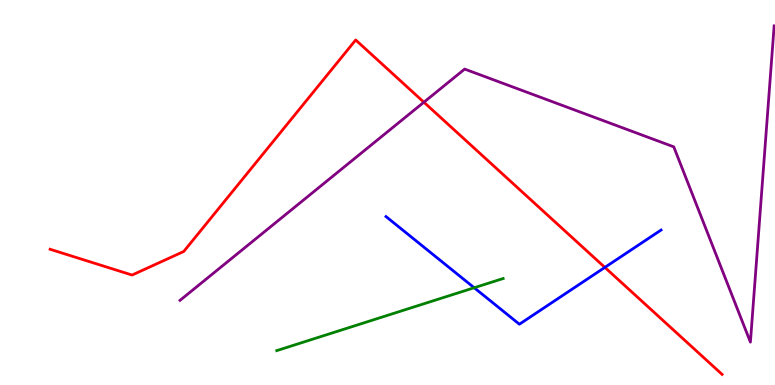[{'lines': ['blue', 'red'], 'intersections': [{'x': 7.8, 'y': 3.05}]}, {'lines': ['green', 'red'], 'intersections': []}, {'lines': ['purple', 'red'], 'intersections': [{'x': 5.47, 'y': 7.35}]}, {'lines': ['blue', 'green'], 'intersections': [{'x': 6.12, 'y': 2.53}]}, {'lines': ['blue', 'purple'], 'intersections': []}, {'lines': ['green', 'purple'], 'intersections': []}]